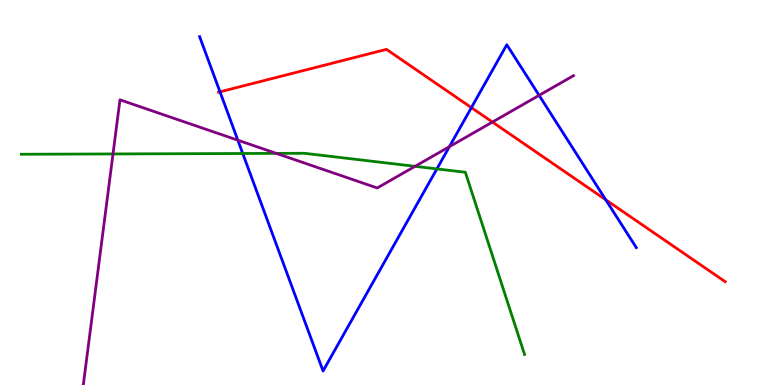[{'lines': ['blue', 'red'], 'intersections': [{'x': 2.84, 'y': 7.61}, {'x': 6.08, 'y': 7.2}, {'x': 7.82, 'y': 4.81}]}, {'lines': ['green', 'red'], 'intersections': []}, {'lines': ['purple', 'red'], 'intersections': [{'x': 6.35, 'y': 6.83}]}, {'lines': ['blue', 'green'], 'intersections': [{'x': 3.13, 'y': 6.01}, {'x': 5.64, 'y': 5.61}]}, {'lines': ['blue', 'purple'], 'intersections': [{'x': 3.07, 'y': 6.36}, {'x': 5.8, 'y': 6.19}, {'x': 6.96, 'y': 7.52}]}, {'lines': ['green', 'purple'], 'intersections': [{'x': 1.46, 'y': 6.0}, {'x': 3.57, 'y': 6.02}, {'x': 5.36, 'y': 5.68}]}]